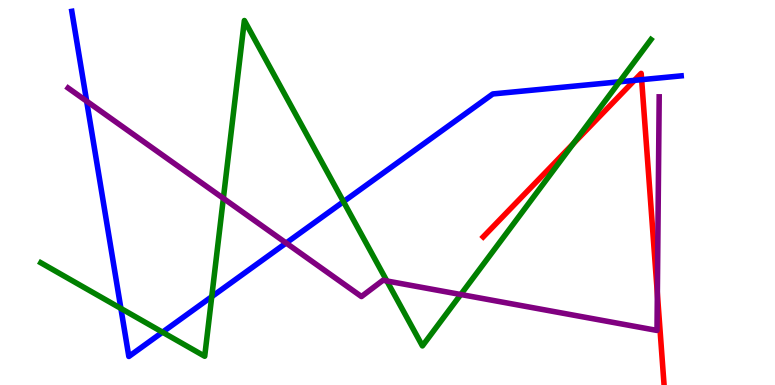[{'lines': ['blue', 'red'], 'intersections': [{'x': 8.19, 'y': 7.91}, {'x': 8.28, 'y': 7.93}]}, {'lines': ['green', 'red'], 'intersections': [{'x': 7.4, 'y': 6.27}]}, {'lines': ['purple', 'red'], 'intersections': [{'x': 8.48, 'y': 2.37}]}, {'lines': ['blue', 'green'], 'intersections': [{'x': 1.56, 'y': 1.99}, {'x': 2.1, 'y': 1.37}, {'x': 2.73, 'y': 2.29}, {'x': 4.43, 'y': 4.76}, {'x': 7.99, 'y': 7.88}]}, {'lines': ['blue', 'purple'], 'intersections': [{'x': 1.12, 'y': 7.37}, {'x': 3.69, 'y': 3.69}]}, {'lines': ['green', 'purple'], 'intersections': [{'x': 2.88, 'y': 4.85}, {'x': 4.99, 'y': 2.7}, {'x': 5.95, 'y': 2.35}]}]